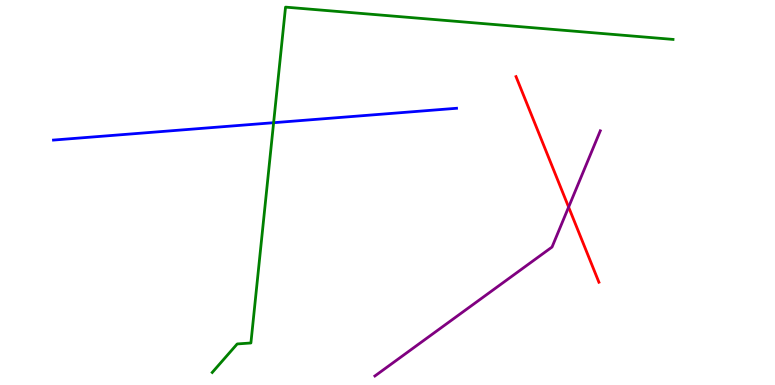[{'lines': ['blue', 'red'], 'intersections': []}, {'lines': ['green', 'red'], 'intersections': []}, {'lines': ['purple', 'red'], 'intersections': [{'x': 7.34, 'y': 4.62}]}, {'lines': ['blue', 'green'], 'intersections': [{'x': 3.53, 'y': 6.81}]}, {'lines': ['blue', 'purple'], 'intersections': []}, {'lines': ['green', 'purple'], 'intersections': []}]